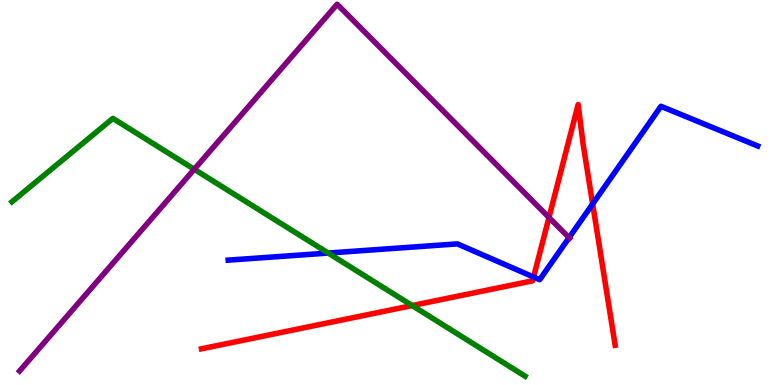[{'lines': ['blue', 'red'], 'intersections': [{'x': 6.88, 'y': 2.8}, {'x': 7.65, 'y': 4.7}]}, {'lines': ['green', 'red'], 'intersections': [{'x': 5.32, 'y': 2.06}]}, {'lines': ['purple', 'red'], 'intersections': [{'x': 7.08, 'y': 4.35}]}, {'lines': ['blue', 'green'], 'intersections': [{'x': 4.24, 'y': 3.43}]}, {'lines': ['blue', 'purple'], 'intersections': [{'x': 7.34, 'y': 3.83}]}, {'lines': ['green', 'purple'], 'intersections': [{'x': 2.51, 'y': 5.6}]}]